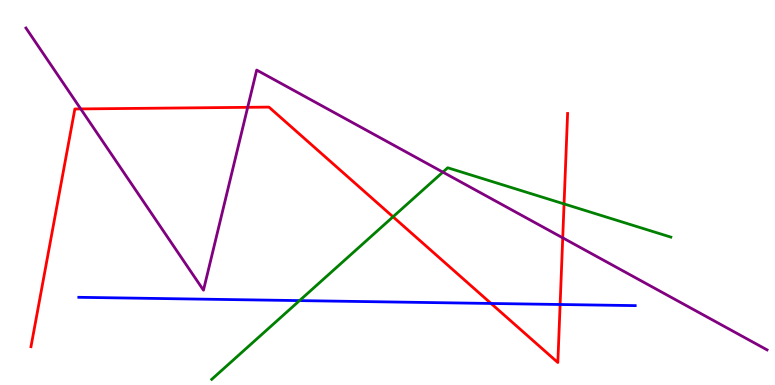[{'lines': ['blue', 'red'], 'intersections': [{'x': 6.34, 'y': 2.12}, {'x': 7.23, 'y': 2.09}]}, {'lines': ['green', 'red'], 'intersections': [{'x': 5.07, 'y': 4.37}, {'x': 7.28, 'y': 4.7}]}, {'lines': ['purple', 'red'], 'intersections': [{'x': 1.04, 'y': 7.17}, {'x': 3.2, 'y': 7.21}, {'x': 7.26, 'y': 3.82}]}, {'lines': ['blue', 'green'], 'intersections': [{'x': 3.87, 'y': 2.19}]}, {'lines': ['blue', 'purple'], 'intersections': []}, {'lines': ['green', 'purple'], 'intersections': [{'x': 5.71, 'y': 5.53}]}]